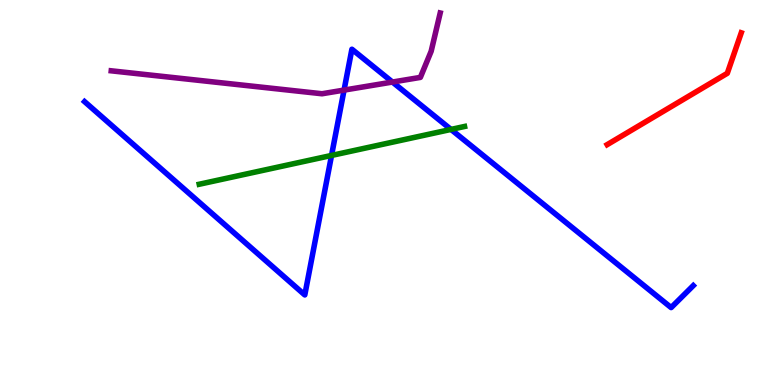[{'lines': ['blue', 'red'], 'intersections': []}, {'lines': ['green', 'red'], 'intersections': []}, {'lines': ['purple', 'red'], 'intersections': []}, {'lines': ['blue', 'green'], 'intersections': [{'x': 4.28, 'y': 5.96}, {'x': 5.82, 'y': 6.64}]}, {'lines': ['blue', 'purple'], 'intersections': [{'x': 4.44, 'y': 7.66}, {'x': 5.06, 'y': 7.87}]}, {'lines': ['green', 'purple'], 'intersections': []}]